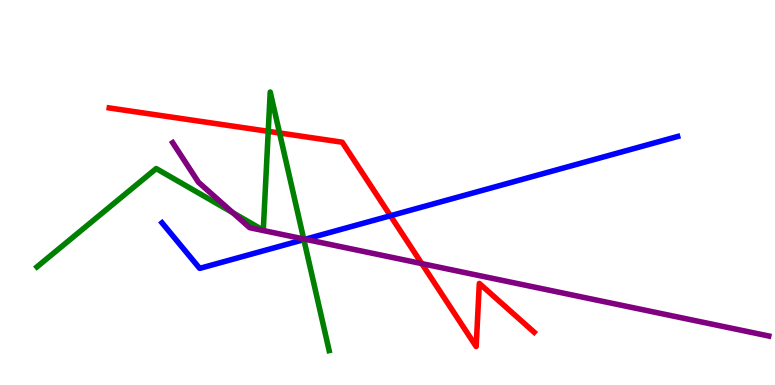[{'lines': ['blue', 'red'], 'intersections': [{'x': 5.04, 'y': 4.4}]}, {'lines': ['green', 'red'], 'intersections': [{'x': 3.46, 'y': 6.59}, {'x': 3.61, 'y': 6.55}]}, {'lines': ['purple', 'red'], 'intersections': [{'x': 5.44, 'y': 3.15}]}, {'lines': ['blue', 'green'], 'intersections': [{'x': 3.92, 'y': 3.78}]}, {'lines': ['blue', 'purple'], 'intersections': [{'x': 3.94, 'y': 3.79}]}, {'lines': ['green', 'purple'], 'intersections': [{'x': 3.0, 'y': 4.48}, {'x': 3.92, 'y': 3.79}]}]